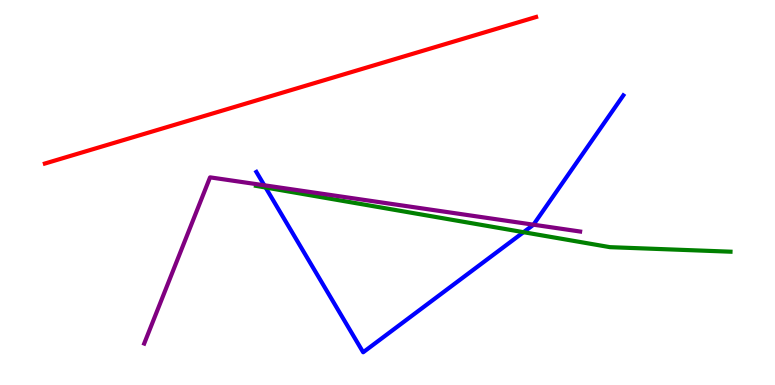[{'lines': ['blue', 'red'], 'intersections': []}, {'lines': ['green', 'red'], 'intersections': []}, {'lines': ['purple', 'red'], 'intersections': []}, {'lines': ['blue', 'green'], 'intersections': [{'x': 3.43, 'y': 5.13}, {'x': 6.76, 'y': 3.97}]}, {'lines': ['blue', 'purple'], 'intersections': [{'x': 3.41, 'y': 5.19}, {'x': 6.88, 'y': 4.16}]}, {'lines': ['green', 'purple'], 'intersections': []}]